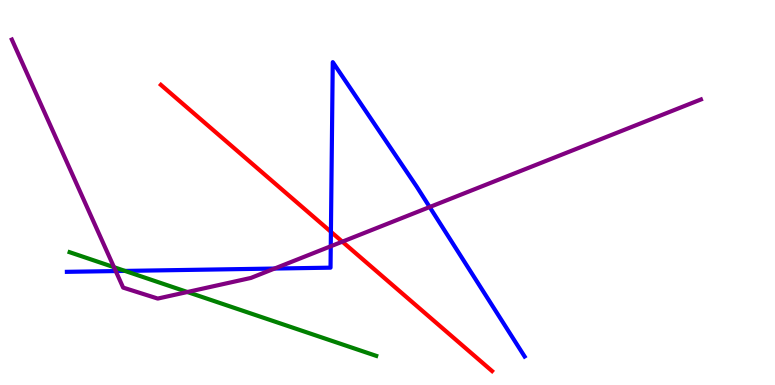[{'lines': ['blue', 'red'], 'intersections': [{'x': 4.27, 'y': 3.98}]}, {'lines': ['green', 'red'], 'intersections': []}, {'lines': ['purple', 'red'], 'intersections': [{'x': 4.42, 'y': 3.72}]}, {'lines': ['blue', 'green'], 'intersections': [{'x': 1.61, 'y': 2.96}]}, {'lines': ['blue', 'purple'], 'intersections': [{'x': 1.49, 'y': 2.96}, {'x': 3.54, 'y': 3.02}, {'x': 4.27, 'y': 3.6}, {'x': 5.54, 'y': 4.62}]}, {'lines': ['green', 'purple'], 'intersections': [{'x': 1.47, 'y': 3.06}, {'x': 2.42, 'y': 2.42}]}]